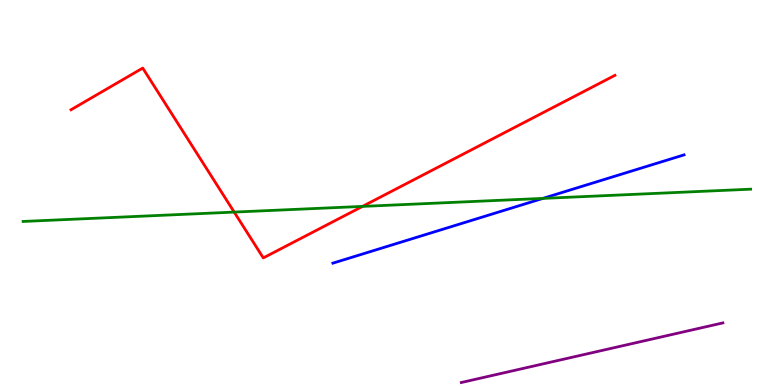[{'lines': ['blue', 'red'], 'intersections': []}, {'lines': ['green', 'red'], 'intersections': [{'x': 3.02, 'y': 4.49}, {'x': 4.68, 'y': 4.64}]}, {'lines': ['purple', 'red'], 'intersections': []}, {'lines': ['blue', 'green'], 'intersections': [{'x': 7.01, 'y': 4.85}]}, {'lines': ['blue', 'purple'], 'intersections': []}, {'lines': ['green', 'purple'], 'intersections': []}]